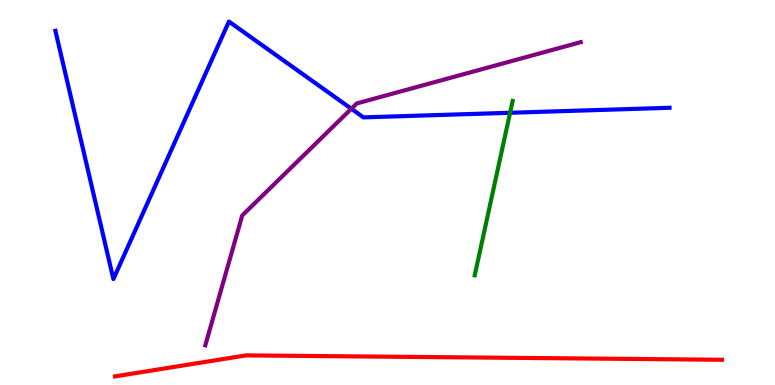[{'lines': ['blue', 'red'], 'intersections': []}, {'lines': ['green', 'red'], 'intersections': []}, {'lines': ['purple', 'red'], 'intersections': []}, {'lines': ['blue', 'green'], 'intersections': [{'x': 6.58, 'y': 7.07}]}, {'lines': ['blue', 'purple'], 'intersections': [{'x': 4.53, 'y': 7.18}]}, {'lines': ['green', 'purple'], 'intersections': []}]